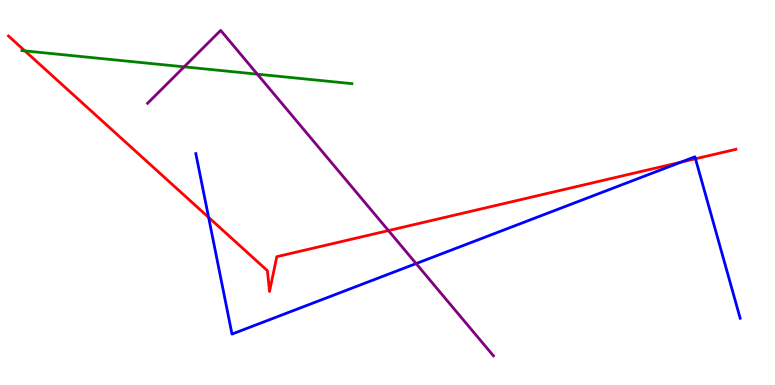[{'lines': ['blue', 'red'], 'intersections': [{'x': 2.69, 'y': 4.35}, {'x': 8.79, 'y': 5.79}, {'x': 8.97, 'y': 5.88}]}, {'lines': ['green', 'red'], 'intersections': [{'x': 0.321, 'y': 8.68}]}, {'lines': ['purple', 'red'], 'intersections': [{'x': 5.01, 'y': 4.01}]}, {'lines': ['blue', 'green'], 'intersections': []}, {'lines': ['blue', 'purple'], 'intersections': [{'x': 5.37, 'y': 3.15}]}, {'lines': ['green', 'purple'], 'intersections': [{'x': 2.38, 'y': 8.26}, {'x': 3.32, 'y': 8.07}]}]